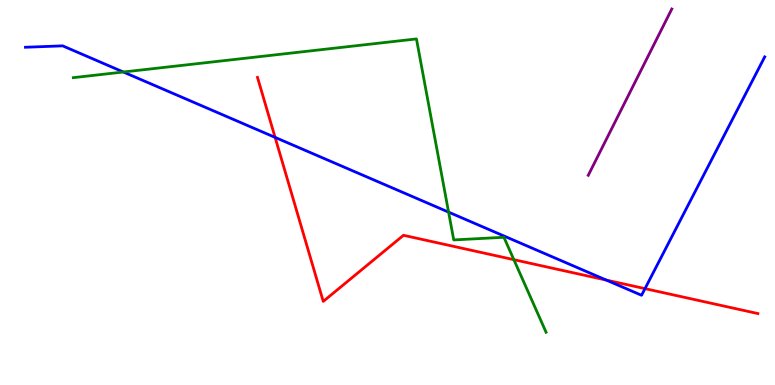[{'lines': ['blue', 'red'], 'intersections': [{'x': 3.55, 'y': 6.43}, {'x': 7.82, 'y': 2.73}, {'x': 8.32, 'y': 2.5}]}, {'lines': ['green', 'red'], 'intersections': [{'x': 6.63, 'y': 3.26}]}, {'lines': ['purple', 'red'], 'intersections': []}, {'lines': ['blue', 'green'], 'intersections': [{'x': 1.59, 'y': 8.13}, {'x': 5.79, 'y': 4.49}]}, {'lines': ['blue', 'purple'], 'intersections': []}, {'lines': ['green', 'purple'], 'intersections': []}]